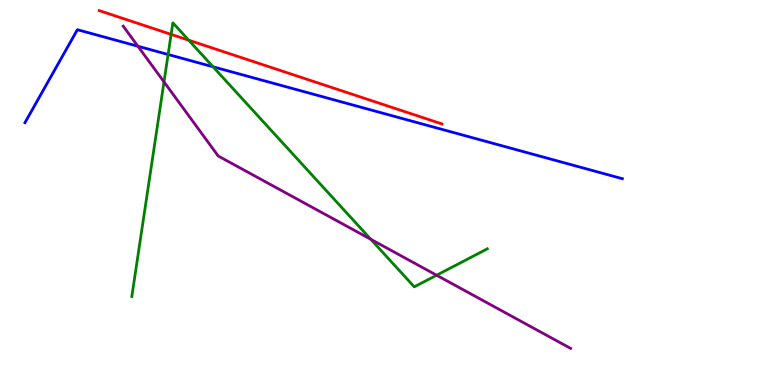[{'lines': ['blue', 'red'], 'intersections': []}, {'lines': ['green', 'red'], 'intersections': [{'x': 2.21, 'y': 9.11}, {'x': 2.44, 'y': 8.96}]}, {'lines': ['purple', 'red'], 'intersections': []}, {'lines': ['blue', 'green'], 'intersections': [{'x': 2.17, 'y': 8.58}, {'x': 2.75, 'y': 8.27}]}, {'lines': ['blue', 'purple'], 'intersections': [{'x': 1.78, 'y': 8.8}]}, {'lines': ['green', 'purple'], 'intersections': [{'x': 2.12, 'y': 7.87}, {'x': 4.78, 'y': 3.78}, {'x': 5.63, 'y': 2.85}]}]